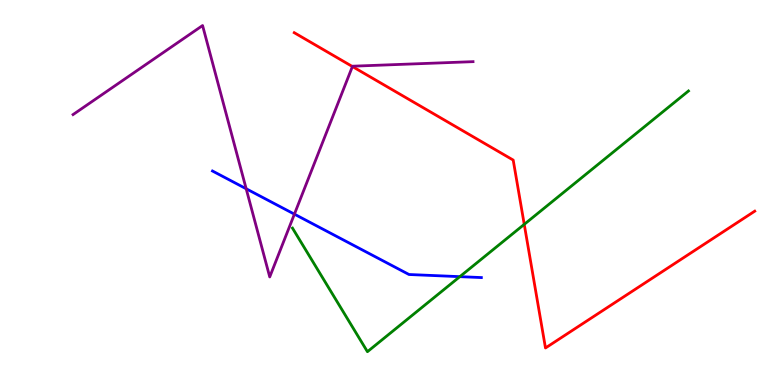[{'lines': ['blue', 'red'], 'intersections': []}, {'lines': ['green', 'red'], 'intersections': [{'x': 6.76, 'y': 4.17}]}, {'lines': ['purple', 'red'], 'intersections': [{'x': 4.55, 'y': 8.27}]}, {'lines': ['blue', 'green'], 'intersections': [{'x': 5.93, 'y': 2.81}]}, {'lines': ['blue', 'purple'], 'intersections': [{'x': 3.18, 'y': 5.1}, {'x': 3.8, 'y': 4.44}]}, {'lines': ['green', 'purple'], 'intersections': []}]